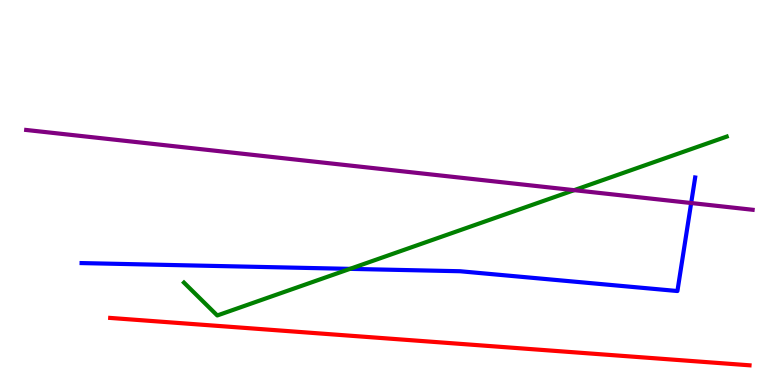[{'lines': ['blue', 'red'], 'intersections': []}, {'lines': ['green', 'red'], 'intersections': []}, {'lines': ['purple', 'red'], 'intersections': []}, {'lines': ['blue', 'green'], 'intersections': [{'x': 4.52, 'y': 3.02}]}, {'lines': ['blue', 'purple'], 'intersections': [{'x': 8.92, 'y': 4.73}]}, {'lines': ['green', 'purple'], 'intersections': [{'x': 7.41, 'y': 5.06}]}]